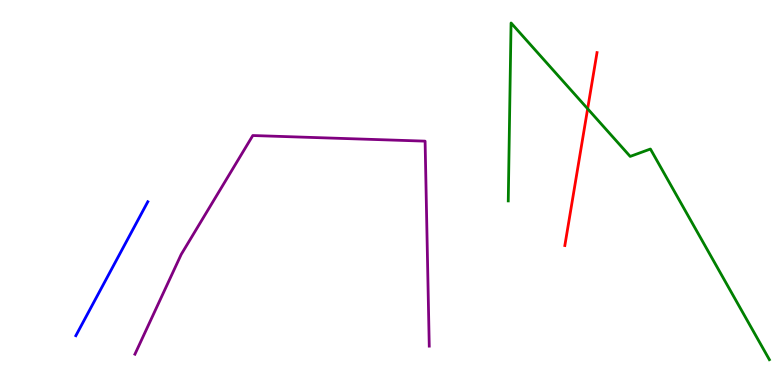[{'lines': ['blue', 'red'], 'intersections': []}, {'lines': ['green', 'red'], 'intersections': [{'x': 7.58, 'y': 7.17}]}, {'lines': ['purple', 'red'], 'intersections': []}, {'lines': ['blue', 'green'], 'intersections': []}, {'lines': ['blue', 'purple'], 'intersections': []}, {'lines': ['green', 'purple'], 'intersections': []}]